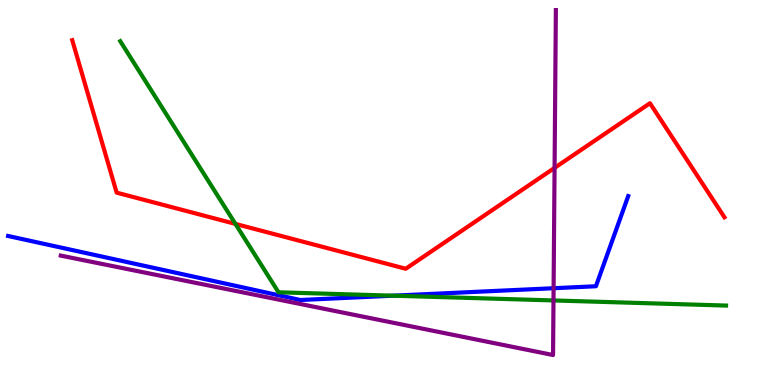[{'lines': ['blue', 'red'], 'intersections': []}, {'lines': ['green', 'red'], 'intersections': [{'x': 3.04, 'y': 4.18}]}, {'lines': ['purple', 'red'], 'intersections': [{'x': 7.16, 'y': 5.64}]}, {'lines': ['blue', 'green'], 'intersections': [{'x': 5.07, 'y': 2.32}]}, {'lines': ['blue', 'purple'], 'intersections': [{'x': 7.14, 'y': 2.51}]}, {'lines': ['green', 'purple'], 'intersections': [{'x': 7.14, 'y': 2.2}]}]